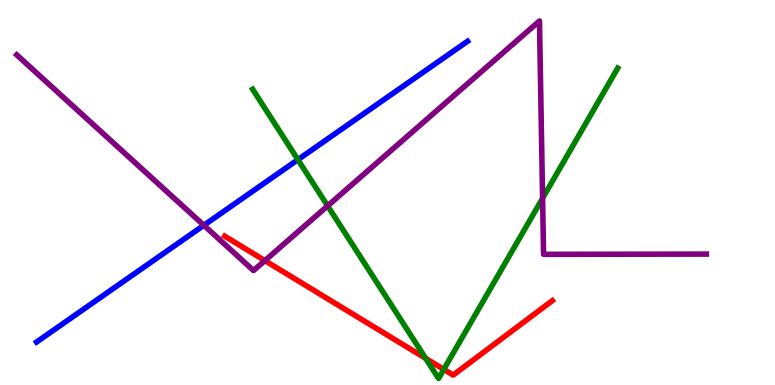[{'lines': ['blue', 'red'], 'intersections': []}, {'lines': ['green', 'red'], 'intersections': [{'x': 5.49, 'y': 0.692}, {'x': 5.73, 'y': 0.406}]}, {'lines': ['purple', 'red'], 'intersections': [{'x': 3.42, 'y': 3.23}]}, {'lines': ['blue', 'green'], 'intersections': [{'x': 3.84, 'y': 5.85}]}, {'lines': ['blue', 'purple'], 'intersections': [{'x': 2.63, 'y': 4.15}]}, {'lines': ['green', 'purple'], 'intersections': [{'x': 4.23, 'y': 4.65}, {'x': 7.0, 'y': 4.85}]}]